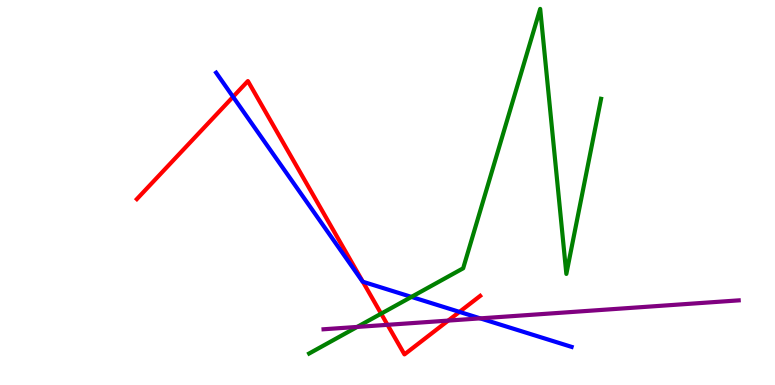[{'lines': ['blue', 'red'], 'intersections': [{'x': 3.01, 'y': 7.49}, {'x': 4.68, 'y': 2.68}, {'x': 5.93, 'y': 1.9}]}, {'lines': ['green', 'red'], 'intersections': [{'x': 4.92, 'y': 1.85}]}, {'lines': ['purple', 'red'], 'intersections': [{'x': 5.0, 'y': 1.56}, {'x': 5.78, 'y': 1.67}]}, {'lines': ['blue', 'green'], 'intersections': [{'x': 5.31, 'y': 2.29}]}, {'lines': ['blue', 'purple'], 'intersections': [{'x': 6.2, 'y': 1.73}]}, {'lines': ['green', 'purple'], 'intersections': [{'x': 4.61, 'y': 1.51}]}]